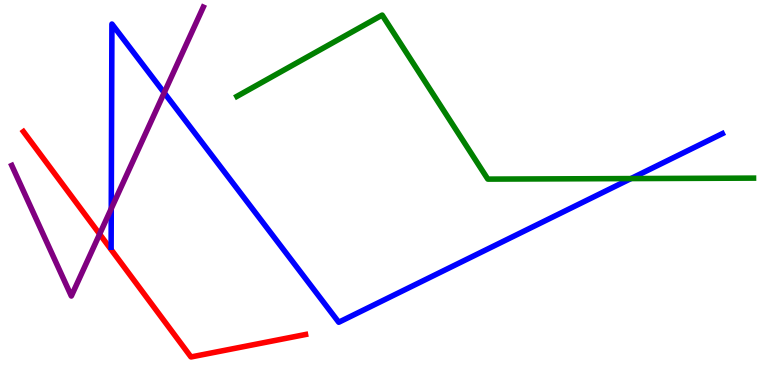[{'lines': ['blue', 'red'], 'intersections': []}, {'lines': ['green', 'red'], 'intersections': []}, {'lines': ['purple', 'red'], 'intersections': [{'x': 1.29, 'y': 3.92}]}, {'lines': ['blue', 'green'], 'intersections': [{'x': 8.14, 'y': 5.36}]}, {'lines': ['blue', 'purple'], 'intersections': [{'x': 1.44, 'y': 4.58}, {'x': 2.12, 'y': 7.59}]}, {'lines': ['green', 'purple'], 'intersections': []}]